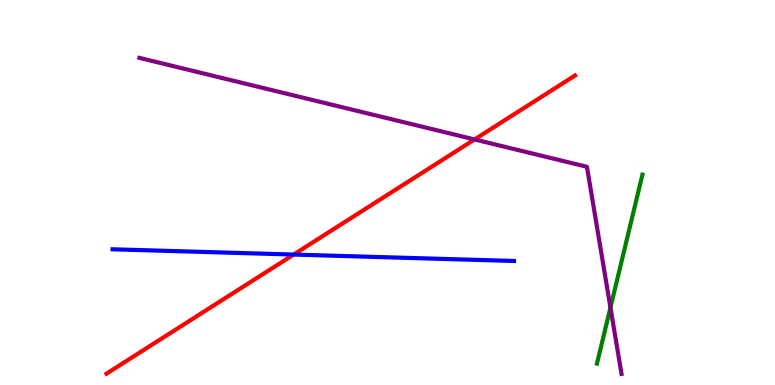[{'lines': ['blue', 'red'], 'intersections': [{'x': 3.79, 'y': 3.39}]}, {'lines': ['green', 'red'], 'intersections': []}, {'lines': ['purple', 'red'], 'intersections': [{'x': 6.12, 'y': 6.38}]}, {'lines': ['blue', 'green'], 'intersections': []}, {'lines': ['blue', 'purple'], 'intersections': []}, {'lines': ['green', 'purple'], 'intersections': [{'x': 7.88, 'y': 2.01}]}]